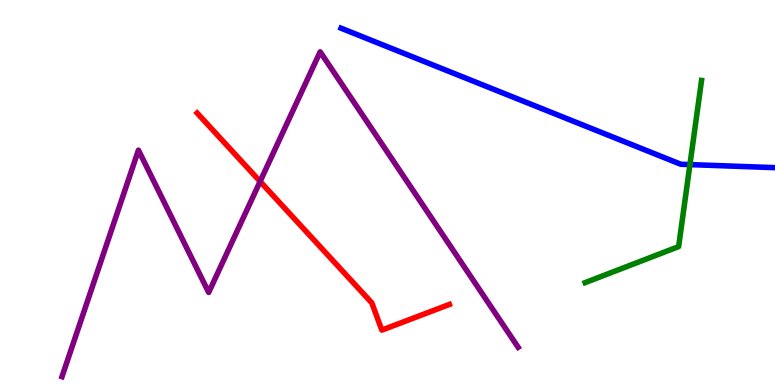[{'lines': ['blue', 'red'], 'intersections': []}, {'lines': ['green', 'red'], 'intersections': []}, {'lines': ['purple', 'red'], 'intersections': [{'x': 3.36, 'y': 5.29}]}, {'lines': ['blue', 'green'], 'intersections': [{'x': 8.9, 'y': 5.72}]}, {'lines': ['blue', 'purple'], 'intersections': []}, {'lines': ['green', 'purple'], 'intersections': []}]